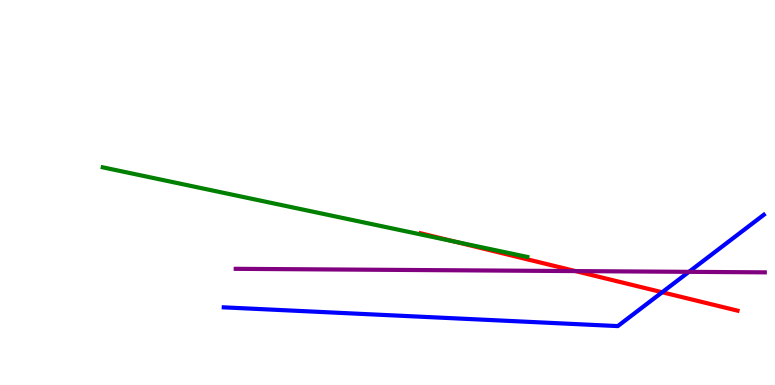[{'lines': ['blue', 'red'], 'intersections': [{'x': 8.54, 'y': 2.41}]}, {'lines': ['green', 'red'], 'intersections': [{'x': 5.87, 'y': 3.72}]}, {'lines': ['purple', 'red'], 'intersections': [{'x': 7.43, 'y': 2.96}]}, {'lines': ['blue', 'green'], 'intersections': []}, {'lines': ['blue', 'purple'], 'intersections': [{'x': 8.89, 'y': 2.94}]}, {'lines': ['green', 'purple'], 'intersections': []}]